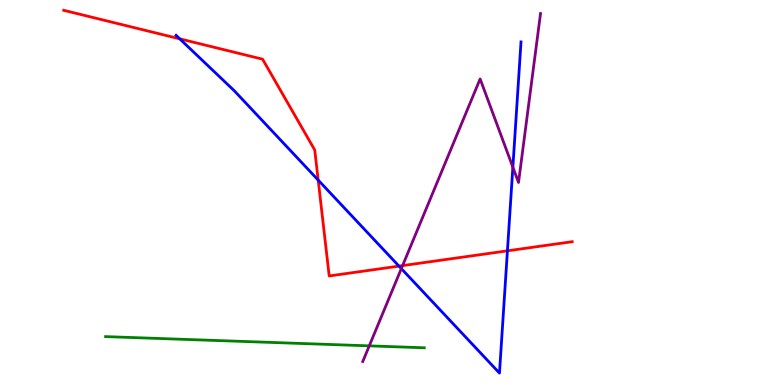[{'lines': ['blue', 'red'], 'intersections': [{'x': 2.32, 'y': 8.99}, {'x': 4.11, 'y': 5.32}, {'x': 5.15, 'y': 3.09}, {'x': 6.55, 'y': 3.48}]}, {'lines': ['green', 'red'], 'intersections': []}, {'lines': ['purple', 'red'], 'intersections': [{'x': 5.19, 'y': 3.1}]}, {'lines': ['blue', 'green'], 'intersections': []}, {'lines': ['blue', 'purple'], 'intersections': [{'x': 5.18, 'y': 3.02}, {'x': 6.62, 'y': 5.66}]}, {'lines': ['green', 'purple'], 'intersections': [{'x': 4.76, 'y': 1.02}]}]